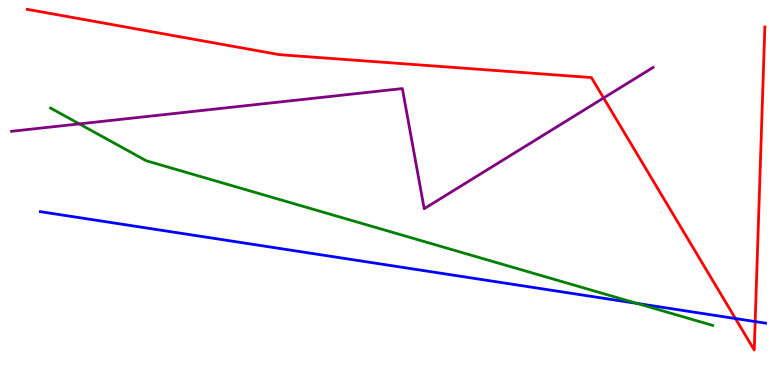[{'lines': ['blue', 'red'], 'intersections': [{'x': 9.49, 'y': 1.73}, {'x': 9.74, 'y': 1.65}]}, {'lines': ['green', 'red'], 'intersections': []}, {'lines': ['purple', 'red'], 'intersections': [{'x': 7.79, 'y': 7.46}]}, {'lines': ['blue', 'green'], 'intersections': [{'x': 8.22, 'y': 2.12}]}, {'lines': ['blue', 'purple'], 'intersections': []}, {'lines': ['green', 'purple'], 'intersections': [{'x': 1.02, 'y': 6.78}]}]